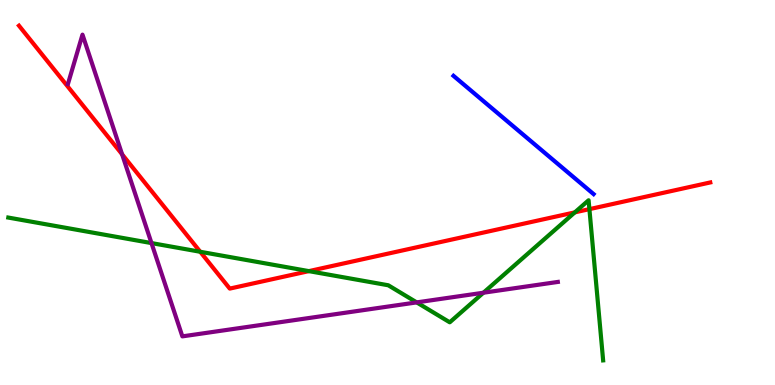[{'lines': ['blue', 'red'], 'intersections': []}, {'lines': ['green', 'red'], 'intersections': [{'x': 2.58, 'y': 3.46}, {'x': 3.99, 'y': 2.96}, {'x': 7.42, 'y': 4.48}, {'x': 7.61, 'y': 4.57}]}, {'lines': ['purple', 'red'], 'intersections': [{'x': 1.58, 'y': 5.99}]}, {'lines': ['blue', 'green'], 'intersections': []}, {'lines': ['blue', 'purple'], 'intersections': []}, {'lines': ['green', 'purple'], 'intersections': [{'x': 1.95, 'y': 3.69}, {'x': 5.38, 'y': 2.15}, {'x': 6.24, 'y': 2.4}]}]